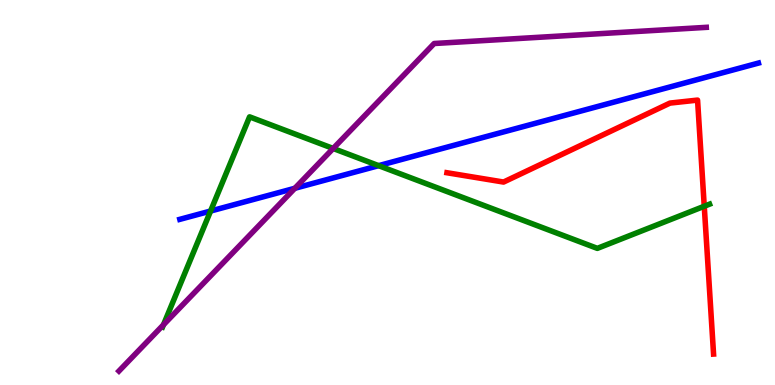[{'lines': ['blue', 'red'], 'intersections': []}, {'lines': ['green', 'red'], 'intersections': [{'x': 9.09, 'y': 4.64}]}, {'lines': ['purple', 'red'], 'intersections': []}, {'lines': ['blue', 'green'], 'intersections': [{'x': 2.72, 'y': 4.52}, {'x': 4.89, 'y': 5.7}]}, {'lines': ['blue', 'purple'], 'intersections': [{'x': 3.8, 'y': 5.11}]}, {'lines': ['green', 'purple'], 'intersections': [{'x': 2.11, 'y': 1.56}, {'x': 4.3, 'y': 6.14}]}]